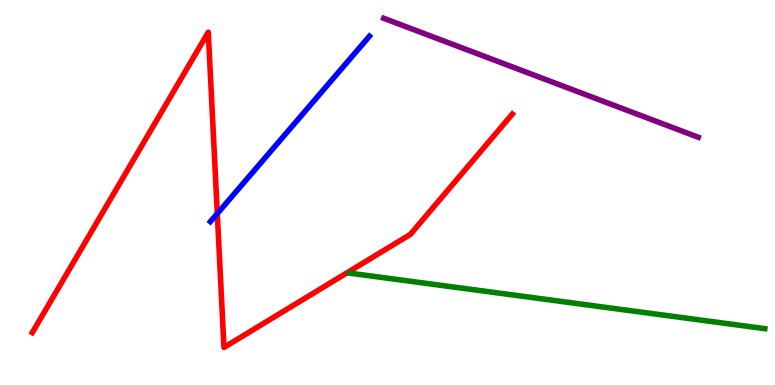[{'lines': ['blue', 'red'], 'intersections': [{'x': 2.8, 'y': 4.45}]}, {'lines': ['green', 'red'], 'intersections': []}, {'lines': ['purple', 'red'], 'intersections': []}, {'lines': ['blue', 'green'], 'intersections': []}, {'lines': ['blue', 'purple'], 'intersections': []}, {'lines': ['green', 'purple'], 'intersections': []}]